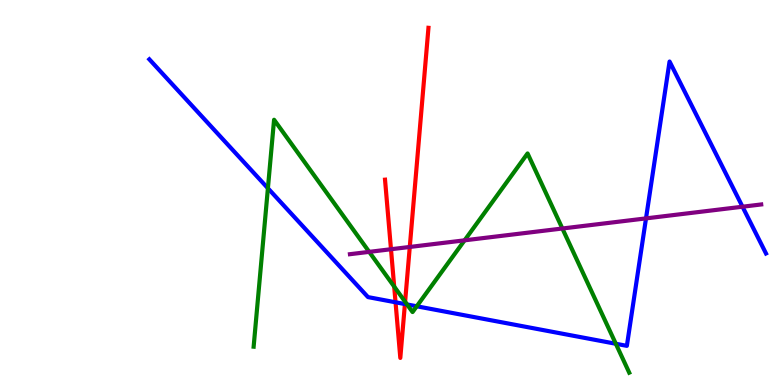[{'lines': ['blue', 'red'], 'intersections': [{'x': 5.1, 'y': 2.15}, {'x': 5.22, 'y': 2.1}]}, {'lines': ['green', 'red'], 'intersections': [{'x': 5.09, 'y': 2.56}, {'x': 5.23, 'y': 2.16}]}, {'lines': ['purple', 'red'], 'intersections': [{'x': 5.05, 'y': 3.53}, {'x': 5.29, 'y': 3.59}]}, {'lines': ['blue', 'green'], 'intersections': [{'x': 3.46, 'y': 5.11}, {'x': 5.25, 'y': 2.09}, {'x': 5.38, 'y': 2.04}, {'x': 7.95, 'y': 1.07}]}, {'lines': ['blue', 'purple'], 'intersections': [{'x': 8.34, 'y': 4.33}, {'x': 9.58, 'y': 4.63}]}, {'lines': ['green', 'purple'], 'intersections': [{'x': 4.76, 'y': 3.46}, {'x': 5.99, 'y': 3.76}, {'x': 7.26, 'y': 4.06}]}]